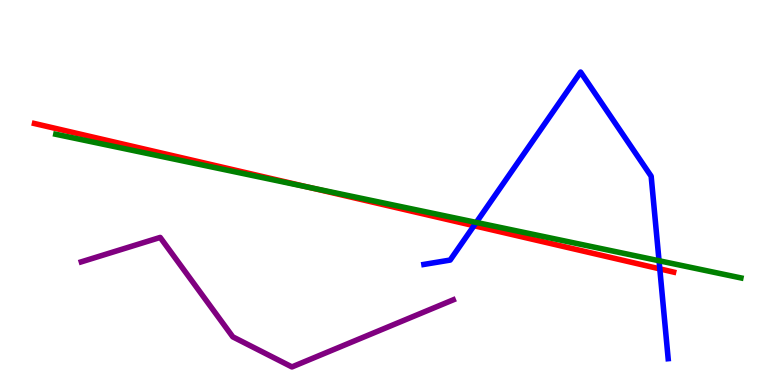[{'lines': ['blue', 'red'], 'intersections': [{'x': 6.12, 'y': 4.14}, {'x': 8.51, 'y': 3.02}]}, {'lines': ['green', 'red'], 'intersections': [{'x': 4.0, 'y': 5.13}]}, {'lines': ['purple', 'red'], 'intersections': []}, {'lines': ['blue', 'green'], 'intersections': [{'x': 6.15, 'y': 4.22}, {'x': 8.5, 'y': 3.23}]}, {'lines': ['blue', 'purple'], 'intersections': []}, {'lines': ['green', 'purple'], 'intersections': []}]